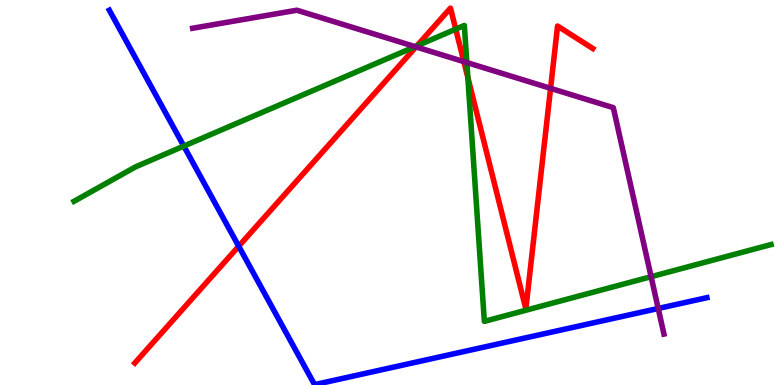[{'lines': ['blue', 'red'], 'intersections': [{'x': 3.08, 'y': 3.6}]}, {'lines': ['green', 'red'], 'intersections': [{'x': 5.38, 'y': 8.81}, {'x': 5.88, 'y': 9.24}, {'x': 6.04, 'y': 7.99}]}, {'lines': ['purple', 'red'], 'intersections': [{'x': 5.37, 'y': 8.78}, {'x': 5.99, 'y': 8.4}, {'x': 7.1, 'y': 7.71}]}, {'lines': ['blue', 'green'], 'intersections': [{'x': 2.37, 'y': 6.21}]}, {'lines': ['blue', 'purple'], 'intersections': [{'x': 8.49, 'y': 1.99}]}, {'lines': ['green', 'purple'], 'intersections': [{'x': 5.36, 'y': 8.79}, {'x': 6.02, 'y': 8.38}, {'x': 8.4, 'y': 2.81}]}]